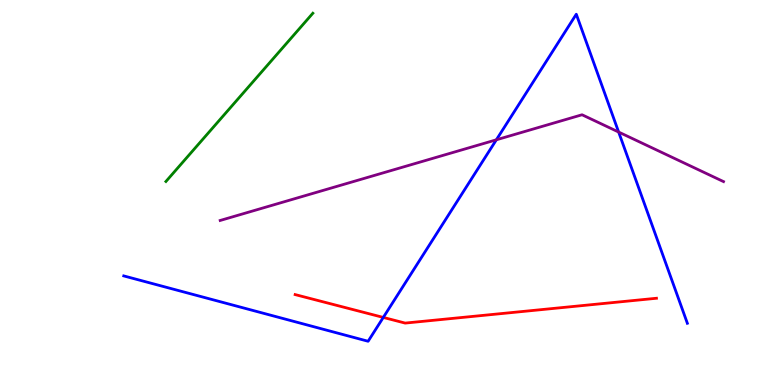[{'lines': ['blue', 'red'], 'intersections': [{'x': 4.95, 'y': 1.76}]}, {'lines': ['green', 'red'], 'intersections': []}, {'lines': ['purple', 'red'], 'intersections': []}, {'lines': ['blue', 'green'], 'intersections': []}, {'lines': ['blue', 'purple'], 'intersections': [{'x': 6.4, 'y': 6.37}, {'x': 7.98, 'y': 6.57}]}, {'lines': ['green', 'purple'], 'intersections': []}]